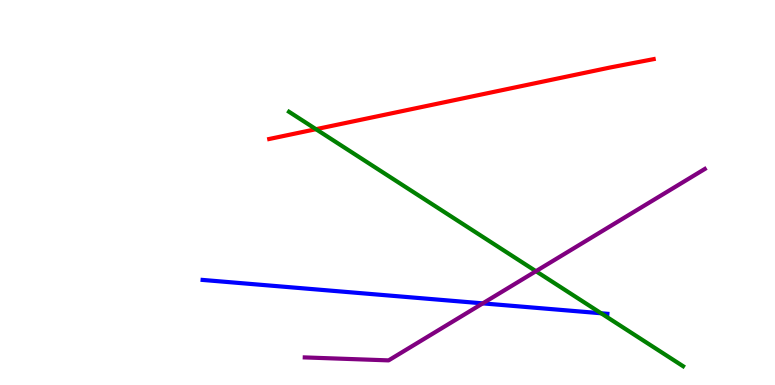[{'lines': ['blue', 'red'], 'intersections': []}, {'lines': ['green', 'red'], 'intersections': [{'x': 4.08, 'y': 6.64}]}, {'lines': ['purple', 'red'], 'intersections': []}, {'lines': ['blue', 'green'], 'intersections': [{'x': 7.76, 'y': 1.86}]}, {'lines': ['blue', 'purple'], 'intersections': [{'x': 6.23, 'y': 2.12}]}, {'lines': ['green', 'purple'], 'intersections': [{'x': 6.92, 'y': 2.96}]}]